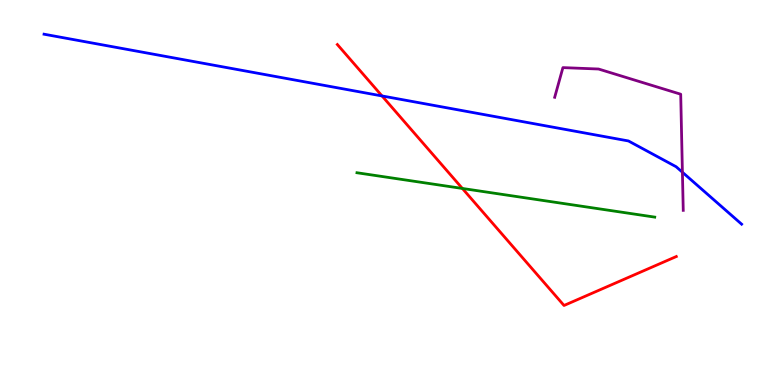[{'lines': ['blue', 'red'], 'intersections': [{'x': 4.93, 'y': 7.51}]}, {'lines': ['green', 'red'], 'intersections': [{'x': 5.97, 'y': 5.11}]}, {'lines': ['purple', 'red'], 'intersections': []}, {'lines': ['blue', 'green'], 'intersections': []}, {'lines': ['blue', 'purple'], 'intersections': [{'x': 8.81, 'y': 5.53}]}, {'lines': ['green', 'purple'], 'intersections': []}]